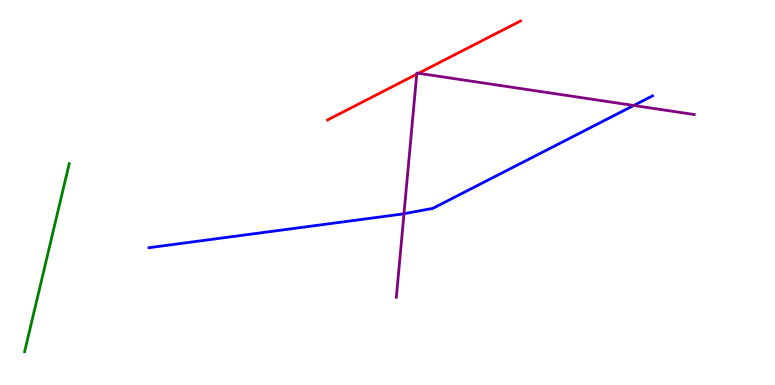[{'lines': ['blue', 'red'], 'intersections': []}, {'lines': ['green', 'red'], 'intersections': []}, {'lines': ['purple', 'red'], 'intersections': [{'x': 5.38, 'y': 8.07}, {'x': 5.4, 'y': 8.1}]}, {'lines': ['blue', 'green'], 'intersections': []}, {'lines': ['blue', 'purple'], 'intersections': [{'x': 5.21, 'y': 4.45}, {'x': 8.18, 'y': 7.26}]}, {'lines': ['green', 'purple'], 'intersections': []}]